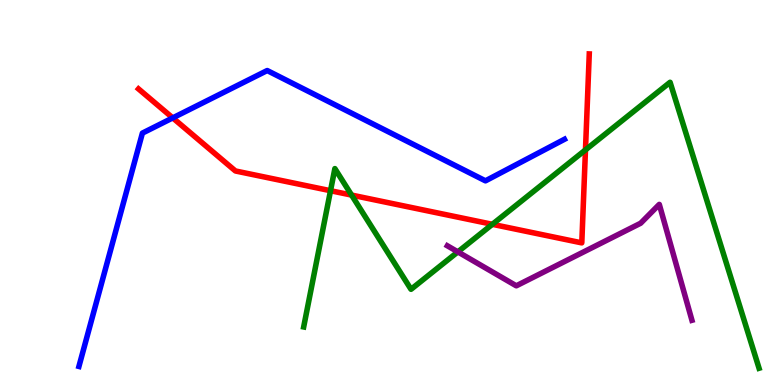[{'lines': ['blue', 'red'], 'intersections': [{'x': 2.23, 'y': 6.94}]}, {'lines': ['green', 'red'], 'intersections': [{'x': 4.26, 'y': 5.05}, {'x': 4.54, 'y': 4.93}, {'x': 6.35, 'y': 4.17}, {'x': 7.55, 'y': 6.11}]}, {'lines': ['purple', 'red'], 'intersections': []}, {'lines': ['blue', 'green'], 'intersections': []}, {'lines': ['blue', 'purple'], 'intersections': []}, {'lines': ['green', 'purple'], 'intersections': [{'x': 5.91, 'y': 3.46}]}]